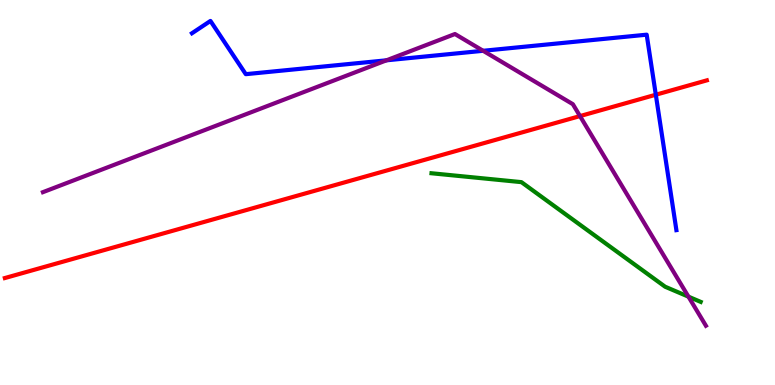[{'lines': ['blue', 'red'], 'intersections': [{'x': 8.46, 'y': 7.54}]}, {'lines': ['green', 'red'], 'intersections': []}, {'lines': ['purple', 'red'], 'intersections': [{'x': 7.48, 'y': 6.98}]}, {'lines': ['blue', 'green'], 'intersections': []}, {'lines': ['blue', 'purple'], 'intersections': [{'x': 4.99, 'y': 8.43}, {'x': 6.23, 'y': 8.68}]}, {'lines': ['green', 'purple'], 'intersections': [{'x': 8.88, 'y': 2.29}]}]